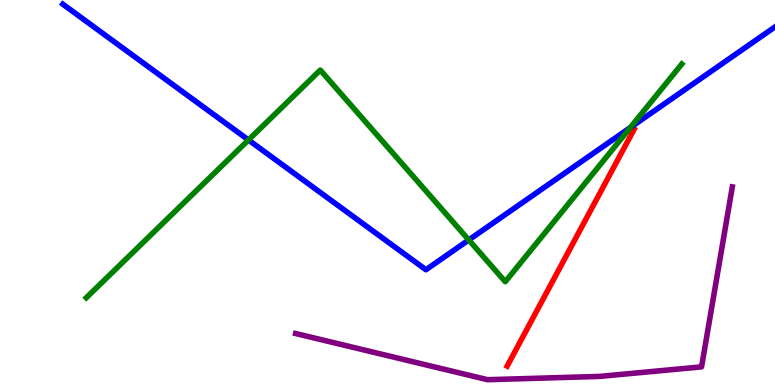[{'lines': ['blue', 'red'], 'intersections': []}, {'lines': ['green', 'red'], 'intersections': []}, {'lines': ['purple', 'red'], 'intersections': []}, {'lines': ['blue', 'green'], 'intersections': [{'x': 3.21, 'y': 6.36}, {'x': 6.05, 'y': 3.77}, {'x': 8.13, 'y': 6.69}]}, {'lines': ['blue', 'purple'], 'intersections': []}, {'lines': ['green', 'purple'], 'intersections': []}]